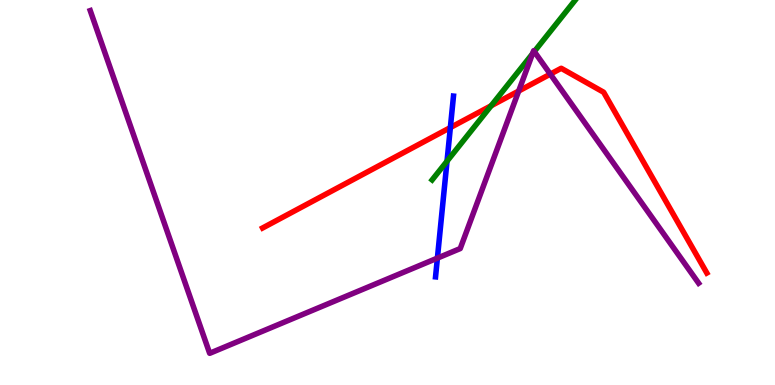[{'lines': ['blue', 'red'], 'intersections': [{'x': 5.81, 'y': 6.69}]}, {'lines': ['green', 'red'], 'intersections': [{'x': 6.34, 'y': 7.25}]}, {'lines': ['purple', 'red'], 'intersections': [{'x': 6.69, 'y': 7.64}, {'x': 7.1, 'y': 8.07}]}, {'lines': ['blue', 'green'], 'intersections': [{'x': 5.77, 'y': 5.81}]}, {'lines': ['blue', 'purple'], 'intersections': [{'x': 5.64, 'y': 3.3}]}, {'lines': ['green', 'purple'], 'intersections': [{'x': 6.87, 'y': 8.6}, {'x': 6.89, 'y': 8.66}]}]